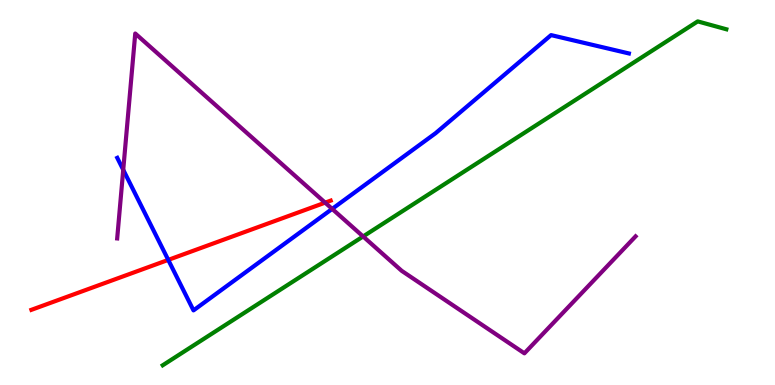[{'lines': ['blue', 'red'], 'intersections': [{'x': 2.17, 'y': 3.25}]}, {'lines': ['green', 'red'], 'intersections': []}, {'lines': ['purple', 'red'], 'intersections': [{'x': 4.2, 'y': 4.74}]}, {'lines': ['blue', 'green'], 'intersections': []}, {'lines': ['blue', 'purple'], 'intersections': [{'x': 1.59, 'y': 5.59}, {'x': 4.29, 'y': 4.57}]}, {'lines': ['green', 'purple'], 'intersections': [{'x': 4.69, 'y': 3.86}]}]